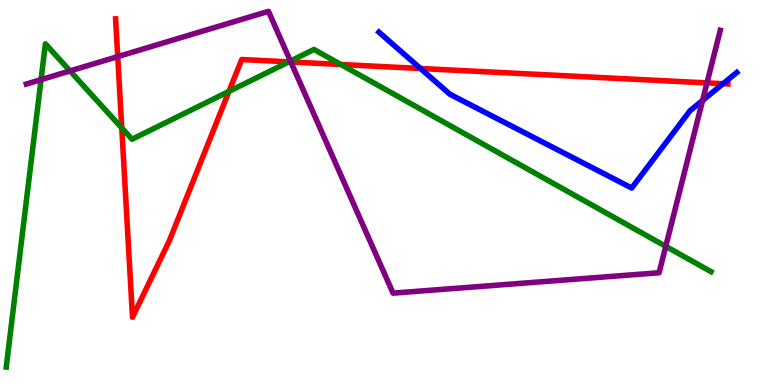[{'lines': ['blue', 'red'], 'intersections': [{'x': 5.43, 'y': 8.22}, {'x': 9.33, 'y': 7.83}]}, {'lines': ['green', 'red'], 'intersections': [{'x': 1.57, 'y': 6.68}, {'x': 2.95, 'y': 7.63}, {'x': 3.73, 'y': 8.39}, {'x': 4.4, 'y': 8.33}]}, {'lines': ['purple', 'red'], 'intersections': [{'x': 1.52, 'y': 8.53}, {'x': 3.75, 'y': 8.39}, {'x': 9.12, 'y': 7.85}]}, {'lines': ['blue', 'green'], 'intersections': []}, {'lines': ['blue', 'purple'], 'intersections': [{'x': 9.07, 'y': 7.39}]}, {'lines': ['green', 'purple'], 'intersections': [{'x': 0.53, 'y': 7.93}, {'x': 0.903, 'y': 8.16}, {'x': 3.75, 'y': 8.41}, {'x': 8.59, 'y': 3.6}]}]